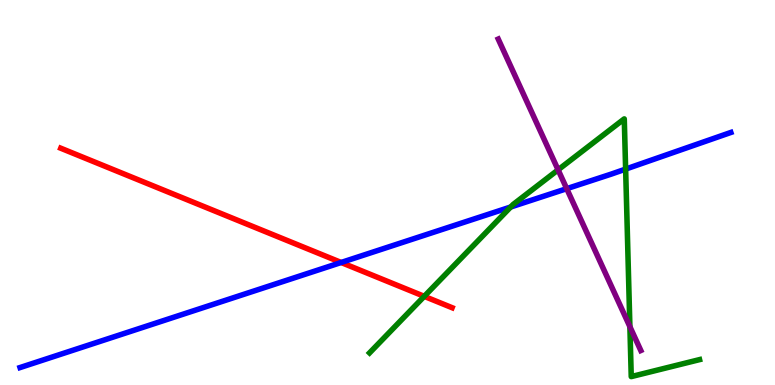[{'lines': ['blue', 'red'], 'intersections': [{'x': 4.4, 'y': 3.18}]}, {'lines': ['green', 'red'], 'intersections': [{'x': 5.47, 'y': 2.3}]}, {'lines': ['purple', 'red'], 'intersections': []}, {'lines': ['blue', 'green'], 'intersections': [{'x': 6.59, 'y': 4.62}, {'x': 8.07, 'y': 5.61}]}, {'lines': ['blue', 'purple'], 'intersections': [{'x': 7.31, 'y': 5.1}]}, {'lines': ['green', 'purple'], 'intersections': [{'x': 7.2, 'y': 5.59}, {'x': 8.13, 'y': 1.52}]}]